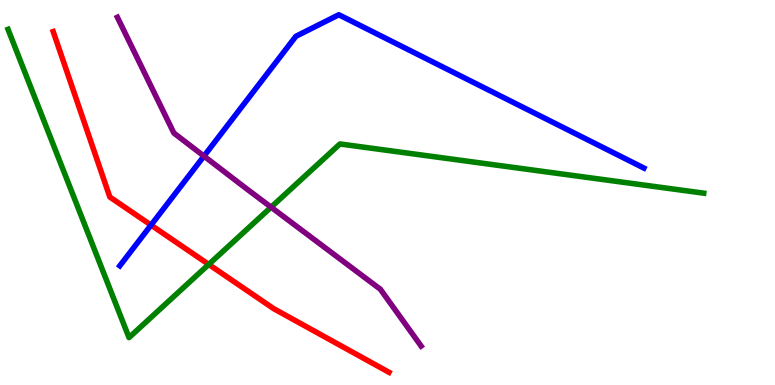[{'lines': ['blue', 'red'], 'intersections': [{'x': 1.95, 'y': 4.15}]}, {'lines': ['green', 'red'], 'intersections': [{'x': 2.69, 'y': 3.13}]}, {'lines': ['purple', 'red'], 'intersections': []}, {'lines': ['blue', 'green'], 'intersections': []}, {'lines': ['blue', 'purple'], 'intersections': [{'x': 2.63, 'y': 5.95}]}, {'lines': ['green', 'purple'], 'intersections': [{'x': 3.5, 'y': 4.62}]}]